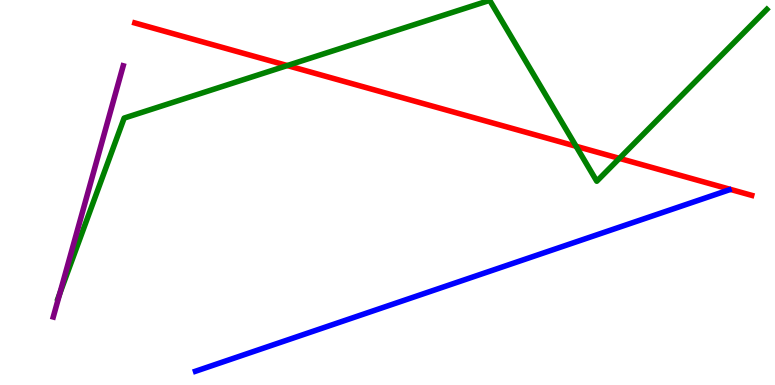[{'lines': ['blue', 'red'], 'intersections': []}, {'lines': ['green', 'red'], 'intersections': [{'x': 3.71, 'y': 8.3}, {'x': 7.43, 'y': 6.2}, {'x': 7.99, 'y': 5.89}]}, {'lines': ['purple', 'red'], 'intersections': []}, {'lines': ['blue', 'green'], 'intersections': []}, {'lines': ['blue', 'purple'], 'intersections': []}, {'lines': ['green', 'purple'], 'intersections': [{'x': 0.771, 'y': 2.37}]}]